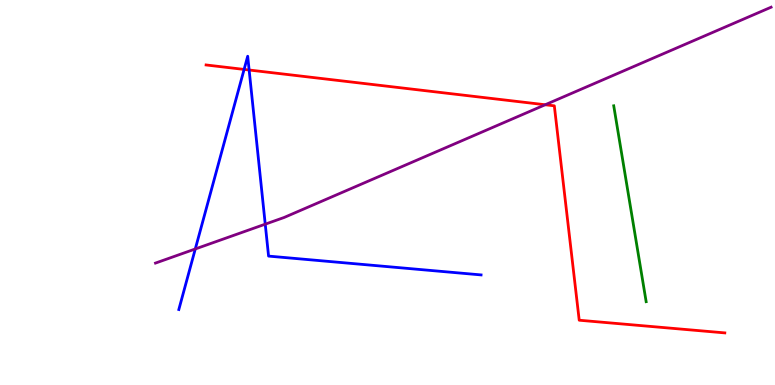[{'lines': ['blue', 'red'], 'intersections': [{'x': 3.15, 'y': 8.2}, {'x': 3.21, 'y': 8.18}]}, {'lines': ['green', 'red'], 'intersections': []}, {'lines': ['purple', 'red'], 'intersections': [{'x': 7.03, 'y': 7.28}]}, {'lines': ['blue', 'green'], 'intersections': []}, {'lines': ['blue', 'purple'], 'intersections': [{'x': 2.52, 'y': 3.53}, {'x': 3.42, 'y': 4.18}]}, {'lines': ['green', 'purple'], 'intersections': []}]